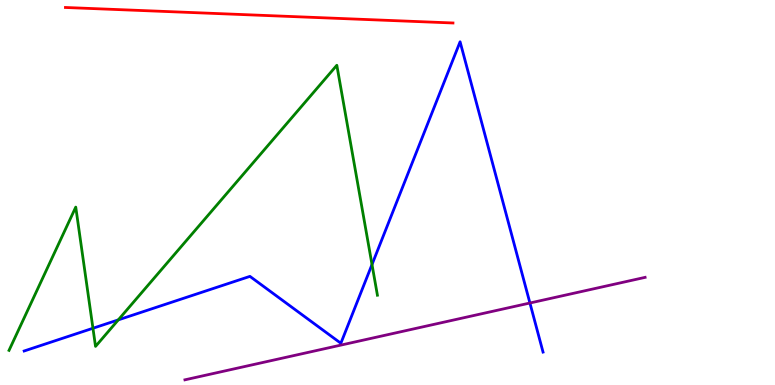[{'lines': ['blue', 'red'], 'intersections': []}, {'lines': ['green', 'red'], 'intersections': []}, {'lines': ['purple', 'red'], 'intersections': []}, {'lines': ['blue', 'green'], 'intersections': [{'x': 1.2, 'y': 1.47}, {'x': 1.53, 'y': 1.69}, {'x': 4.8, 'y': 3.13}]}, {'lines': ['blue', 'purple'], 'intersections': [{'x': 6.84, 'y': 2.13}]}, {'lines': ['green', 'purple'], 'intersections': []}]